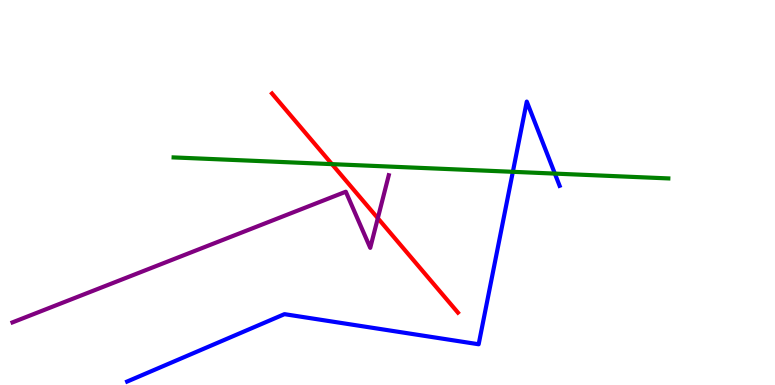[{'lines': ['blue', 'red'], 'intersections': []}, {'lines': ['green', 'red'], 'intersections': [{'x': 4.28, 'y': 5.74}]}, {'lines': ['purple', 'red'], 'intersections': [{'x': 4.88, 'y': 4.33}]}, {'lines': ['blue', 'green'], 'intersections': [{'x': 6.62, 'y': 5.54}, {'x': 7.16, 'y': 5.49}]}, {'lines': ['blue', 'purple'], 'intersections': []}, {'lines': ['green', 'purple'], 'intersections': []}]